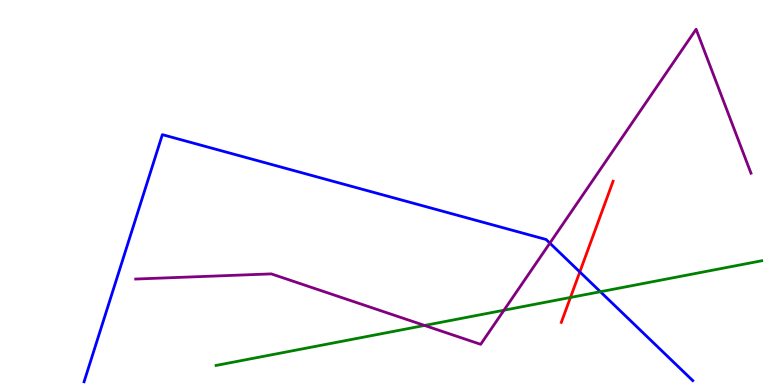[{'lines': ['blue', 'red'], 'intersections': [{'x': 7.48, 'y': 2.94}]}, {'lines': ['green', 'red'], 'intersections': [{'x': 7.36, 'y': 2.27}]}, {'lines': ['purple', 'red'], 'intersections': []}, {'lines': ['blue', 'green'], 'intersections': [{'x': 7.75, 'y': 2.42}]}, {'lines': ['blue', 'purple'], 'intersections': [{'x': 7.09, 'y': 3.68}]}, {'lines': ['green', 'purple'], 'intersections': [{'x': 5.48, 'y': 1.55}, {'x': 6.5, 'y': 1.94}]}]